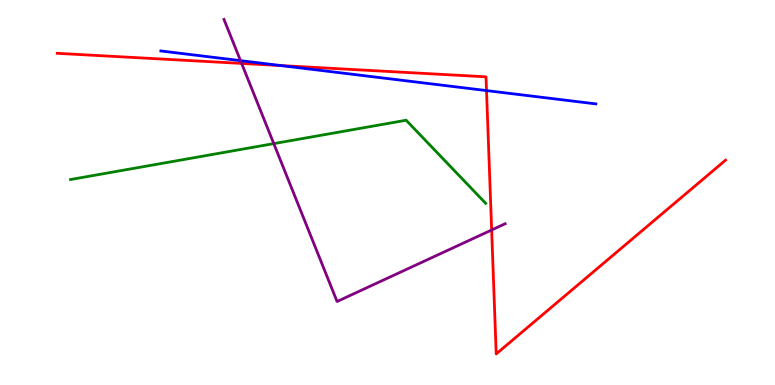[{'lines': ['blue', 'red'], 'intersections': [{'x': 3.63, 'y': 8.3}, {'x': 6.28, 'y': 7.65}]}, {'lines': ['green', 'red'], 'intersections': []}, {'lines': ['purple', 'red'], 'intersections': [{'x': 3.12, 'y': 8.35}, {'x': 6.34, 'y': 4.03}]}, {'lines': ['blue', 'green'], 'intersections': []}, {'lines': ['blue', 'purple'], 'intersections': [{'x': 3.1, 'y': 8.42}]}, {'lines': ['green', 'purple'], 'intersections': [{'x': 3.53, 'y': 6.27}]}]